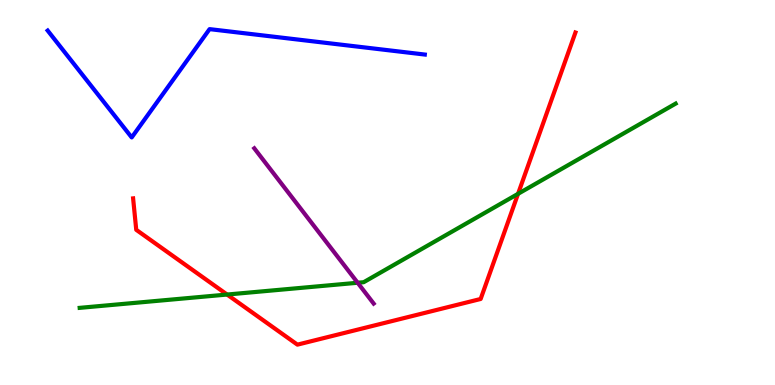[{'lines': ['blue', 'red'], 'intersections': []}, {'lines': ['green', 'red'], 'intersections': [{'x': 2.93, 'y': 2.35}, {'x': 6.68, 'y': 4.97}]}, {'lines': ['purple', 'red'], 'intersections': []}, {'lines': ['blue', 'green'], 'intersections': []}, {'lines': ['blue', 'purple'], 'intersections': []}, {'lines': ['green', 'purple'], 'intersections': [{'x': 4.61, 'y': 2.66}]}]